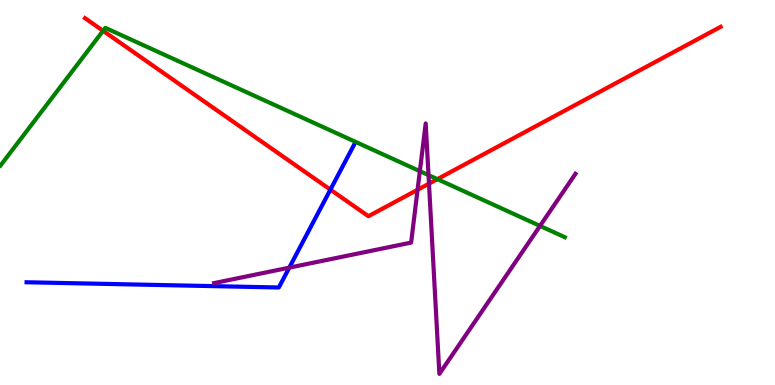[{'lines': ['blue', 'red'], 'intersections': [{'x': 4.26, 'y': 5.07}]}, {'lines': ['green', 'red'], 'intersections': [{'x': 1.33, 'y': 9.2}, {'x': 5.64, 'y': 5.35}]}, {'lines': ['purple', 'red'], 'intersections': [{'x': 5.39, 'y': 5.07}, {'x': 5.54, 'y': 5.23}]}, {'lines': ['blue', 'green'], 'intersections': []}, {'lines': ['blue', 'purple'], 'intersections': [{'x': 3.73, 'y': 3.05}]}, {'lines': ['green', 'purple'], 'intersections': [{'x': 5.42, 'y': 5.55}, {'x': 5.53, 'y': 5.45}, {'x': 6.97, 'y': 4.13}]}]